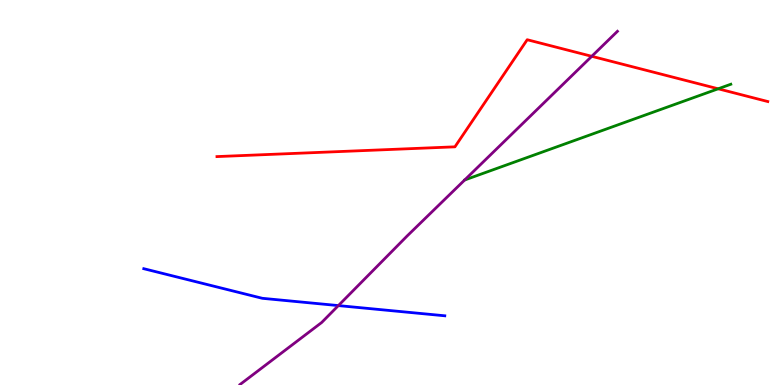[{'lines': ['blue', 'red'], 'intersections': []}, {'lines': ['green', 'red'], 'intersections': [{'x': 9.27, 'y': 7.69}]}, {'lines': ['purple', 'red'], 'intersections': [{'x': 7.64, 'y': 8.54}]}, {'lines': ['blue', 'green'], 'intersections': []}, {'lines': ['blue', 'purple'], 'intersections': [{'x': 4.37, 'y': 2.06}]}, {'lines': ['green', 'purple'], 'intersections': []}]